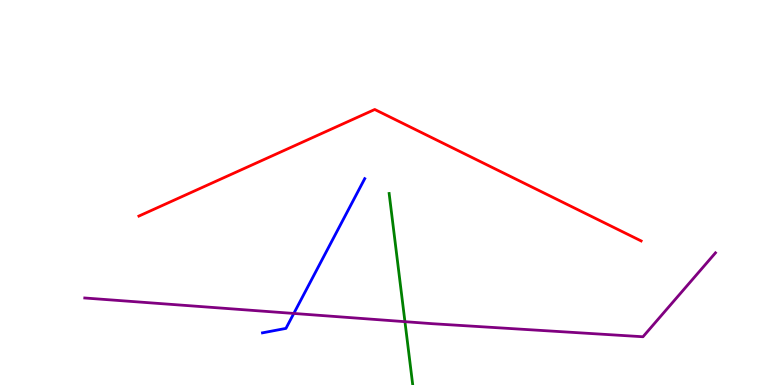[{'lines': ['blue', 'red'], 'intersections': []}, {'lines': ['green', 'red'], 'intersections': []}, {'lines': ['purple', 'red'], 'intersections': []}, {'lines': ['blue', 'green'], 'intersections': []}, {'lines': ['blue', 'purple'], 'intersections': [{'x': 3.79, 'y': 1.86}]}, {'lines': ['green', 'purple'], 'intersections': [{'x': 5.23, 'y': 1.64}]}]